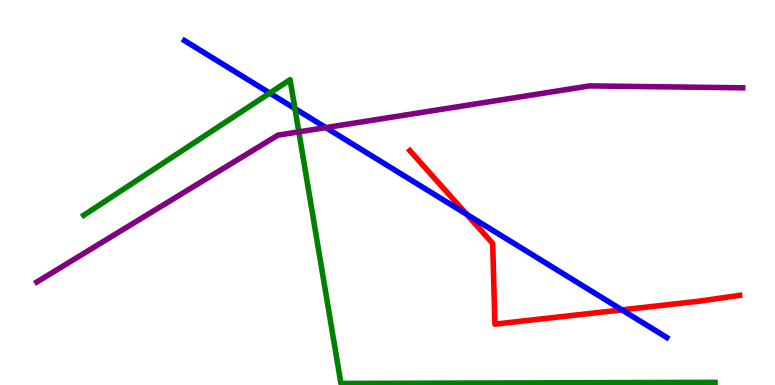[{'lines': ['blue', 'red'], 'intersections': [{'x': 6.02, 'y': 4.43}, {'x': 8.02, 'y': 1.95}]}, {'lines': ['green', 'red'], 'intersections': []}, {'lines': ['purple', 'red'], 'intersections': []}, {'lines': ['blue', 'green'], 'intersections': [{'x': 3.48, 'y': 7.58}, {'x': 3.81, 'y': 7.18}]}, {'lines': ['blue', 'purple'], 'intersections': [{'x': 4.2, 'y': 6.69}]}, {'lines': ['green', 'purple'], 'intersections': [{'x': 3.86, 'y': 6.57}]}]